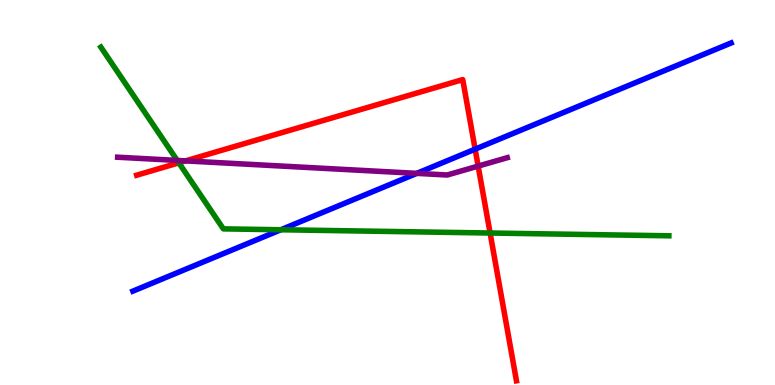[{'lines': ['blue', 'red'], 'intersections': [{'x': 6.13, 'y': 6.13}]}, {'lines': ['green', 'red'], 'intersections': [{'x': 2.31, 'y': 5.77}, {'x': 6.32, 'y': 3.95}]}, {'lines': ['purple', 'red'], 'intersections': [{'x': 2.39, 'y': 5.82}, {'x': 6.17, 'y': 5.69}]}, {'lines': ['blue', 'green'], 'intersections': [{'x': 3.62, 'y': 4.03}]}, {'lines': ['blue', 'purple'], 'intersections': [{'x': 5.38, 'y': 5.5}]}, {'lines': ['green', 'purple'], 'intersections': [{'x': 2.29, 'y': 5.83}]}]